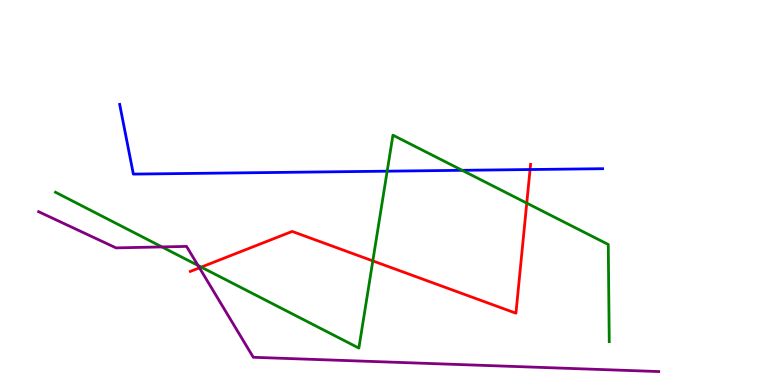[{'lines': ['blue', 'red'], 'intersections': [{'x': 6.84, 'y': 5.6}]}, {'lines': ['green', 'red'], 'intersections': [{'x': 2.6, 'y': 3.06}, {'x': 4.81, 'y': 3.22}, {'x': 6.8, 'y': 4.72}]}, {'lines': ['purple', 'red'], 'intersections': [{'x': 2.57, 'y': 3.04}]}, {'lines': ['blue', 'green'], 'intersections': [{'x': 5.0, 'y': 5.55}, {'x': 5.96, 'y': 5.58}]}, {'lines': ['blue', 'purple'], 'intersections': []}, {'lines': ['green', 'purple'], 'intersections': [{'x': 2.09, 'y': 3.59}, {'x': 2.55, 'y': 3.11}]}]